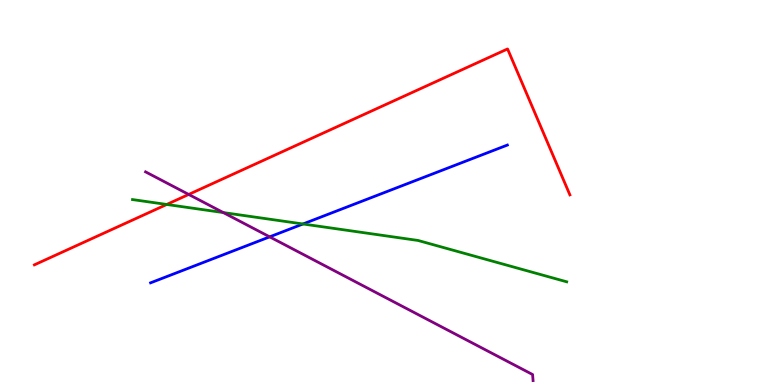[{'lines': ['blue', 'red'], 'intersections': []}, {'lines': ['green', 'red'], 'intersections': [{'x': 2.15, 'y': 4.69}]}, {'lines': ['purple', 'red'], 'intersections': [{'x': 2.43, 'y': 4.95}]}, {'lines': ['blue', 'green'], 'intersections': [{'x': 3.91, 'y': 4.18}]}, {'lines': ['blue', 'purple'], 'intersections': [{'x': 3.48, 'y': 3.85}]}, {'lines': ['green', 'purple'], 'intersections': [{'x': 2.88, 'y': 4.48}]}]